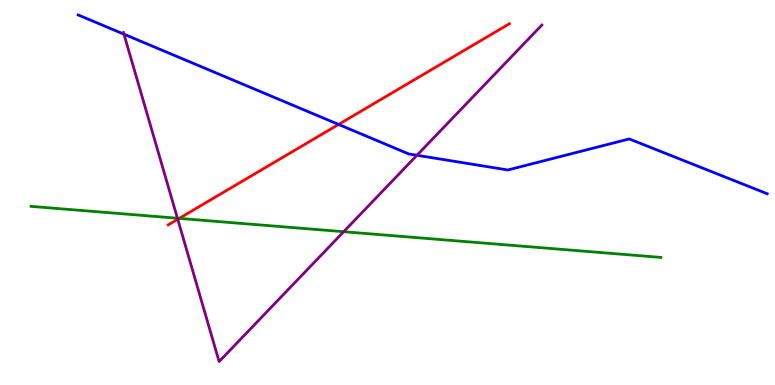[{'lines': ['blue', 'red'], 'intersections': [{'x': 4.37, 'y': 6.77}]}, {'lines': ['green', 'red'], 'intersections': [{'x': 2.31, 'y': 4.33}]}, {'lines': ['purple', 'red'], 'intersections': [{'x': 2.29, 'y': 4.31}]}, {'lines': ['blue', 'green'], 'intersections': []}, {'lines': ['blue', 'purple'], 'intersections': [{'x': 1.6, 'y': 9.11}, {'x': 5.38, 'y': 5.97}]}, {'lines': ['green', 'purple'], 'intersections': [{'x': 2.29, 'y': 4.33}, {'x': 4.43, 'y': 3.98}]}]